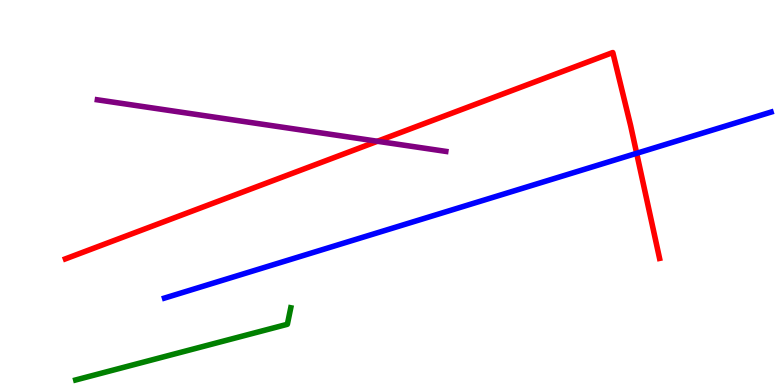[{'lines': ['blue', 'red'], 'intersections': [{'x': 8.22, 'y': 6.02}]}, {'lines': ['green', 'red'], 'intersections': []}, {'lines': ['purple', 'red'], 'intersections': [{'x': 4.87, 'y': 6.33}]}, {'lines': ['blue', 'green'], 'intersections': []}, {'lines': ['blue', 'purple'], 'intersections': []}, {'lines': ['green', 'purple'], 'intersections': []}]